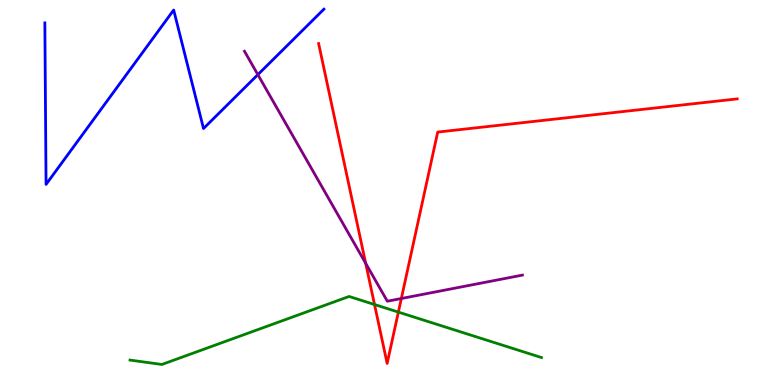[{'lines': ['blue', 'red'], 'intersections': []}, {'lines': ['green', 'red'], 'intersections': [{'x': 4.83, 'y': 2.09}, {'x': 5.14, 'y': 1.89}]}, {'lines': ['purple', 'red'], 'intersections': [{'x': 4.72, 'y': 3.16}, {'x': 5.18, 'y': 2.25}]}, {'lines': ['blue', 'green'], 'intersections': []}, {'lines': ['blue', 'purple'], 'intersections': [{'x': 3.33, 'y': 8.06}]}, {'lines': ['green', 'purple'], 'intersections': []}]